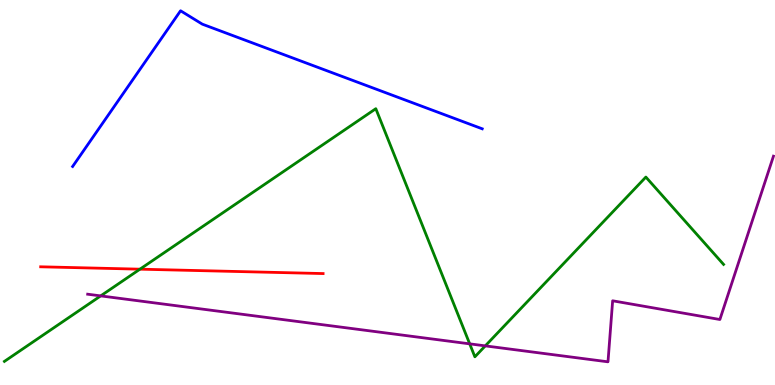[{'lines': ['blue', 'red'], 'intersections': []}, {'lines': ['green', 'red'], 'intersections': [{'x': 1.81, 'y': 3.01}]}, {'lines': ['purple', 'red'], 'intersections': []}, {'lines': ['blue', 'green'], 'intersections': []}, {'lines': ['blue', 'purple'], 'intersections': []}, {'lines': ['green', 'purple'], 'intersections': [{'x': 1.3, 'y': 2.31}, {'x': 6.06, 'y': 1.07}, {'x': 6.26, 'y': 1.02}]}]